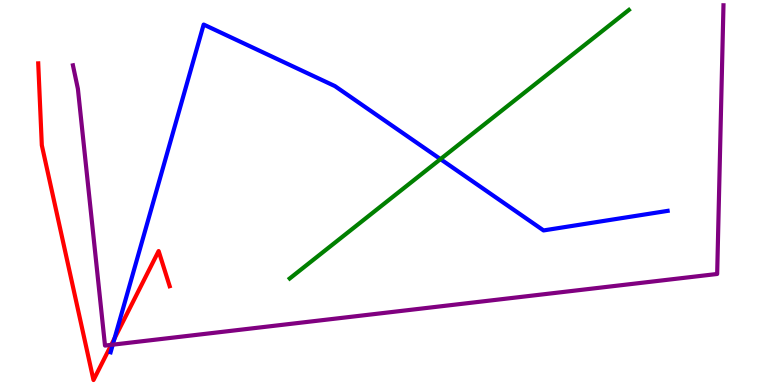[{'lines': ['blue', 'red'], 'intersections': [{'x': 1.48, 'y': 1.21}]}, {'lines': ['green', 'red'], 'intersections': []}, {'lines': ['purple', 'red'], 'intersections': [{'x': 1.44, 'y': 1.04}]}, {'lines': ['blue', 'green'], 'intersections': [{'x': 5.68, 'y': 5.87}]}, {'lines': ['blue', 'purple'], 'intersections': [{'x': 1.46, 'y': 1.05}]}, {'lines': ['green', 'purple'], 'intersections': []}]